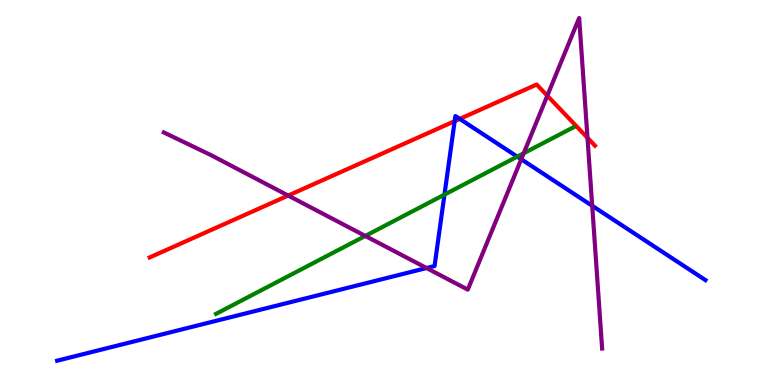[{'lines': ['blue', 'red'], 'intersections': [{'x': 5.87, 'y': 6.85}, {'x': 5.93, 'y': 6.91}]}, {'lines': ['green', 'red'], 'intersections': []}, {'lines': ['purple', 'red'], 'intersections': [{'x': 3.72, 'y': 4.92}, {'x': 7.06, 'y': 7.51}, {'x': 7.58, 'y': 6.42}]}, {'lines': ['blue', 'green'], 'intersections': [{'x': 5.74, 'y': 4.95}, {'x': 6.67, 'y': 5.93}]}, {'lines': ['blue', 'purple'], 'intersections': [{'x': 5.5, 'y': 3.04}, {'x': 6.73, 'y': 5.86}, {'x': 7.64, 'y': 4.65}]}, {'lines': ['green', 'purple'], 'intersections': [{'x': 4.71, 'y': 3.87}, {'x': 6.76, 'y': 6.02}]}]